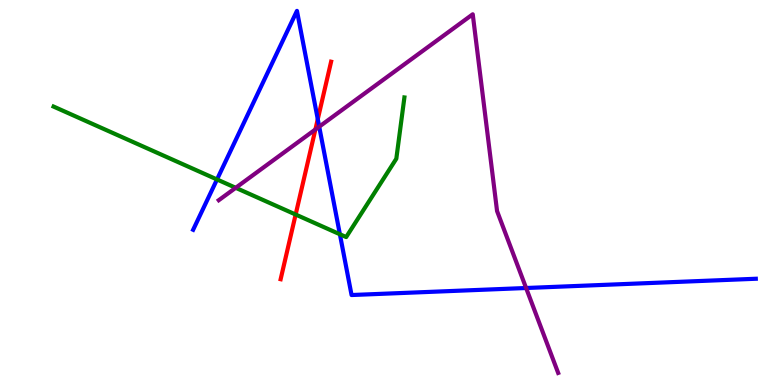[{'lines': ['blue', 'red'], 'intersections': [{'x': 4.1, 'y': 6.9}]}, {'lines': ['green', 'red'], 'intersections': [{'x': 3.81, 'y': 4.43}]}, {'lines': ['purple', 'red'], 'intersections': [{'x': 4.07, 'y': 6.64}]}, {'lines': ['blue', 'green'], 'intersections': [{'x': 2.8, 'y': 5.34}, {'x': 4.39, 'y': 3.92}]}, {'lines': ['blue', 'purple'], 'intersections': [{'x': 4.12, 'y': 6.71}, {'x': 6.79, 'y': 2.52}]}, {'lines': ['green', 'purple'], 'intersections': [{'x': 3.04, 'y': 5.12}]}]